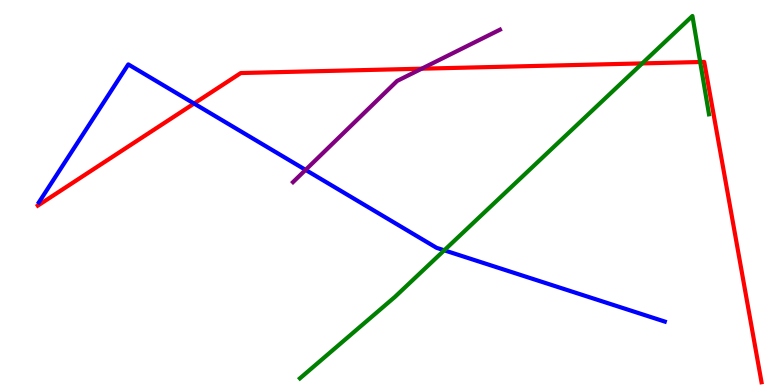[{'lines': ['blue', 'red'], 'intersections': [{'x': 2.5, 'y': 7.31}]}, {'lines': ['green', 'red'], 'intersections': [{'x': 8.29, 'y': 8.35}, {'x': 9.03, 'y': 8.39}]}, {'lines': ['purple', 'red'], 'intersections': [{'x': 5.44, 'y': 8.22}]}, {'lines': ['blue', 'green'], 'intersections': [{'x': 5.73, 'y': 3.5}]}, {'lines': ['blue', 'purple'], 'intersections': [{'x': 3.94, 'y': 5.59}]}, {'lines': ['green', 'purple'], 'intersections': []}]